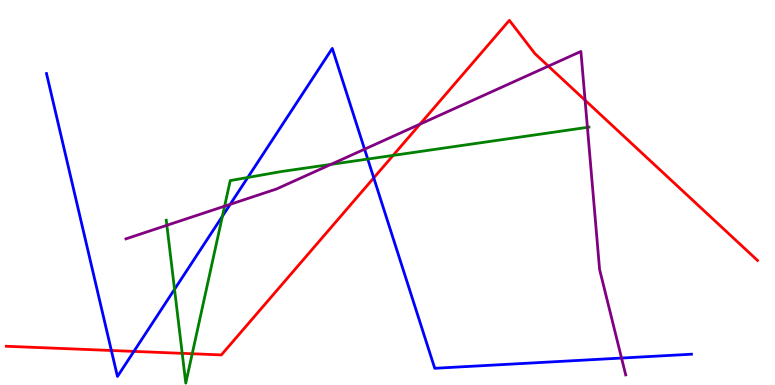[{'lines': ['blue', 'red'], 'intersections': [{'x': 1.44, 'y': 0.896}, {'x': 1.73, 'y': 0.873}, {'x': 4.82, 'y': 5.38}]}, {'lines': ['green', 'red'], 'intersections': [{'x': 2.35, 'y': 0.822}, {'x': 2.48, 'y': 0.812}, {'x': 5.07, 'y': 5.96}]}, {'lines': ['purple', 'red'], 'intersections': [{'x': 5.42, 'y': 6.78}, {'x': 7.08, 'y': 8.28}, {'x': 7.55, 'y': 7.4}]}, {'lines': ['blue', 'green'], 'intersections': [{'x': 2.25, 'y': 2.49}, {'x': 2.87, 'y': 4.38}, {'x': 3.2, 'y': 5.39}, {'x': 4.75, 'y': 5.87}]}, {'lines': ['blue', 'purple'], 'intersections': [{'x': 2.97, 'y': 4.69}, {'x': 4.7, 'y': 6.12}, {'x': 8.02, 'y': 0.7}]}, {'lines': ['green', 'purple'], 'intersections': [{'x': 2.15, 'y': 4.15}, {'x': 2.9, 'y': 4.64}, {'x': 4.27, 'y': 5.73}, {'x': 7.58, 'y': 6.69}]}]